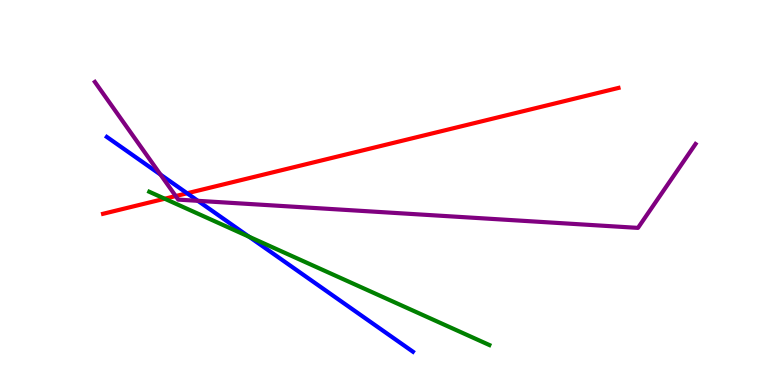[{'lines': ['blue', 'red'], 'intersections': [{'x': 2.41, 'y': 4.98}]}, {'lines': ['green', 'red'], 'intersections': [{'x': 2.13, 'y': 4.84}]}, {'lines': ['purple', 'red'], 'intersections': [{'x': 2.27, 'y': 4.91}]}, {'lines': ['blue', 'green'], 'intersections': [{'x': 3.21, 'y': 3.85}]}, {'lines': ['blue', 'purple'], 'intersections': [{'x': 2.07, 'y': 5.47}, {'x': 2.55, 'y': 4.78}]}, {'lines': ['green', 'purple'], 'intersections': []}]